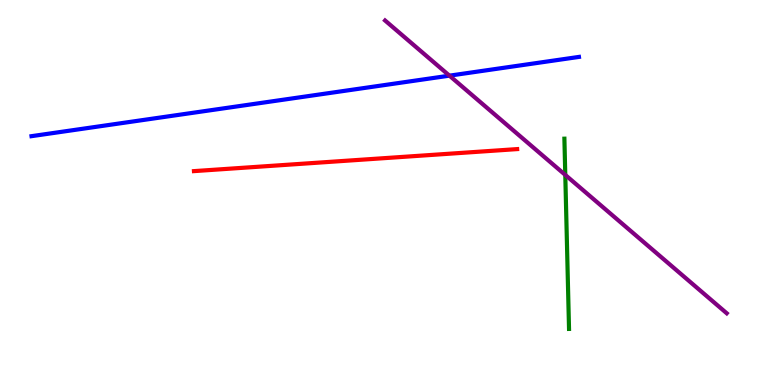[{'lines': ['blue', 'red'], 'intersections': []}, {'lines': ['green', 'red'], 'intersections': []}, {'lines': ['purple', 'red'], 'intersections': []}, {'lines': ['blue', 'green'], 'intersections': []}, {'lines': ['blue', 'purple'], 'intersections': [{'x': 5.8, 'y': 8.03}]}, {'lines': ['green', 'purple'], 'intersections': [{'x': 7.29, 'y': 5.46}]}]